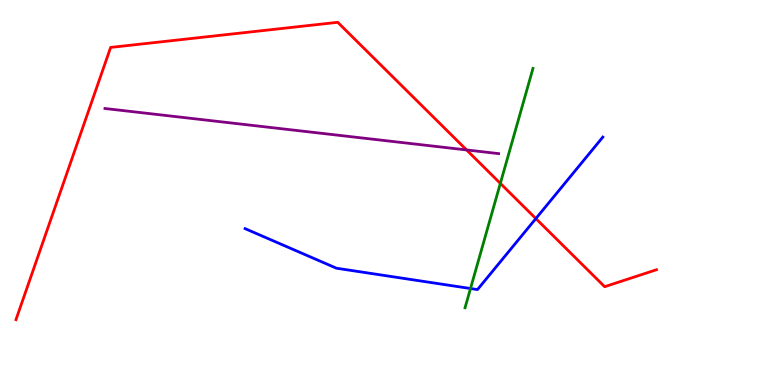[{'lines': ['blue', 'red'], 'intersections': [{'x': 6.91, 'y': 4.32}]}, {'lines': ['green', 'red'], 'intersections': [{'x': 6.46, 'y': 5.24}]}, {'lines': ['purple', 'red'], 'intersections': [{'x': 6.02, 'y': 6.11}]}, {'lines': ['blue', 'green'], 'intersections': [{'x': 6.07, 'y': 2.51}]}, {'lines': ['blue', 'purple'], 'intersections': []}, {'lines': ['green', 'purple'], 'intersections': []}]